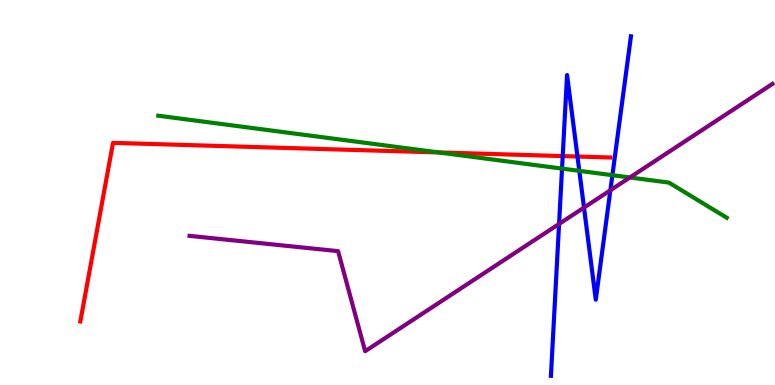[{'lines': ['blue', 'red'], 'intersections': [{'x': 7.26, 'y': 5.95}, {'x': 7.45, 'y': 5.93}]}, {'lines': ['green', 'red'], 'intersections': [{'x': 5.66, 'y': 6.04}]}, {'lines': ['purple', 'red'], 'intersections': []}, {'lines': ['blue', 'green'], 'intersections': [{'x': 7.25, 'y': 5.62}, {'x': 7.47, 'y': 5.56}, {'x': 7.9, 'y': 5.45}]}, {'lines': ['blue', 'purple'], 'intersections': [{'x': 7.21, 'y': 4.18}, {'x': 7.54, 'y': 4.61}, {'x': 7.88, 'y': 5.06}]}, {'lines': ['green', 'purple'], 'intersections': [{'x': 8.13, 'y': 5.39}]}]